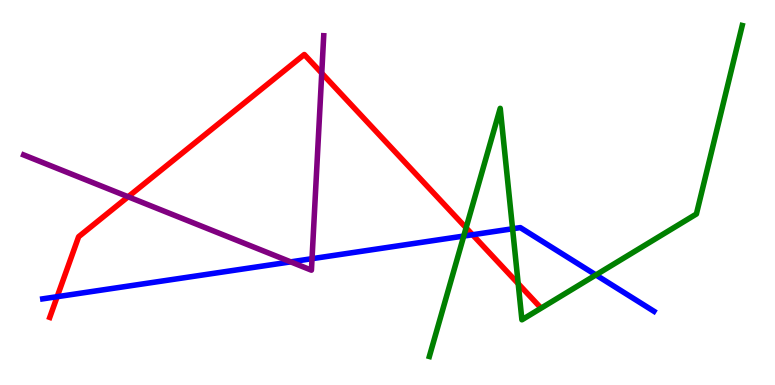[{'lines': ['blue', 'red'], 'intersections': [{'x': 0.738, 'y': 2.29}, {'x': 6.1, 'y': 3.9}]}, {'lines': ['green', 'red'], 'intersections': [{'x': 6.01, 'y': 4.08}, {'x': 6.69, 'y': 2.63}]}, {'lines': ['purple', 'red'], 'intersections': [{'x': 1.65, 'y': 4.89}, {'x': 4.15, 'y': 8.1}]}, {'lines': ['blue', 'green'], 'intersections': [{'x': 5.98, 'y': 3.87}, {'x': 6.61, 'y': 4.06}, {'x': 7.69, 'y': 2.86}]}, {'lines': ['blue', 'purple'], 'intersections': [{'x': 3.75, 'y': 3.2}, {'x': 4.03, 'y': 3.28}]}, {'lines': ['green', 'purple'], 'intersections': []}]